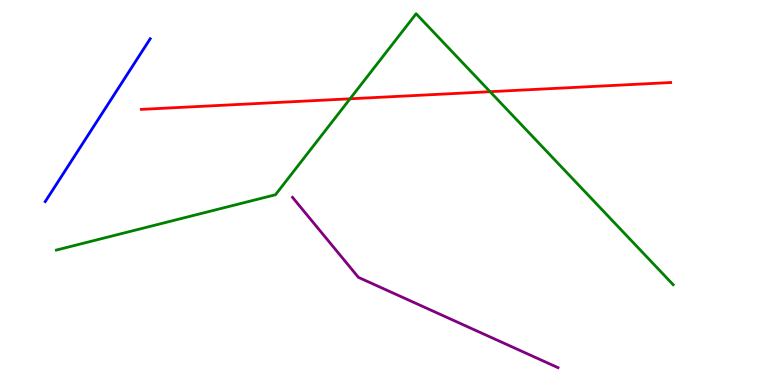[{'lines': ['blue', 'red'], 'intersections': []}, {'lines': ['green', 'red'], 'intersections': [{'x': 4.52, 'y': 7.43}, {'x': 6.32, 'y': 7.62}]}, {'lines': ['purple', 'red'], 'intersections': []}, {'lines': ['blue', 'green'], 'intersections': []}, {'lines': ['blue', 'purple'], 'intersections': []}, {'lines': ['green', 'purple'], 'intersections': []}]